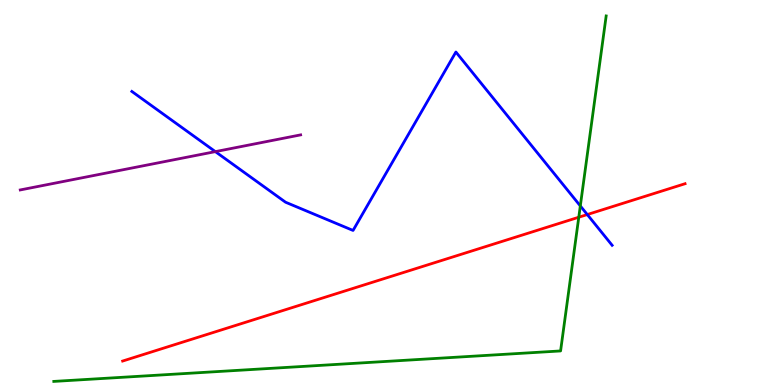[{'lines': ['blue', 'red'], 'intersections': [{'x': 7.58, 'y': 4.43}]}, {'lines': ['green', 'red'], 'intersections': [{'x': 7.47, 'y': 4.36}]}, {'lines': ['purple', 'red'], 'intersections': []}, {'lines': ['blue', 'green'], 'intersections': [{'x': 7.49, 'y': 4.65}]}, {'lines': ['blue', 'purple'], 'intersections': [{'x': 2.78, 'y': 6.06}]}, {'lines': ['green', 'purple'], 'intersections': []}]